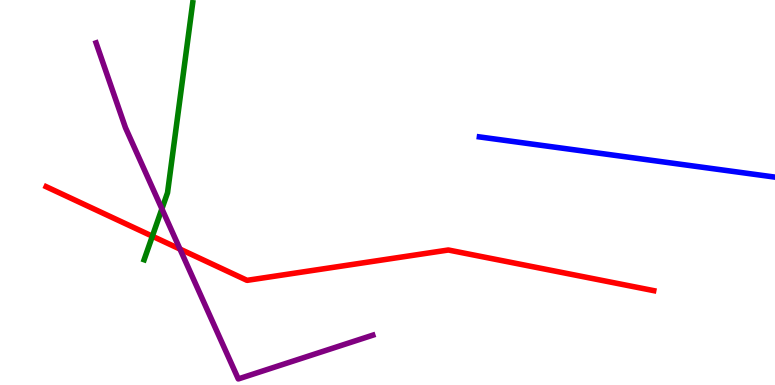[{'lines': ['blue', 'red'], 'intersections': []}, {'lines': ['green', 'red'], 'intersections': [{'x': 1.97, 'y': 3.86}]}, {'lines': ['purple', 'red'], 'intersections': [{'x': 2.32, 'y': 3.53}]}, {'lines': ['blue', 'green'], 'intersections': []}, {'lines': ['blue', 'purple'], 'intersections': []}, {'lines': ['green', 'purple'], 'intersections': [{'x': 2.09, 'y': 4.58}]}]